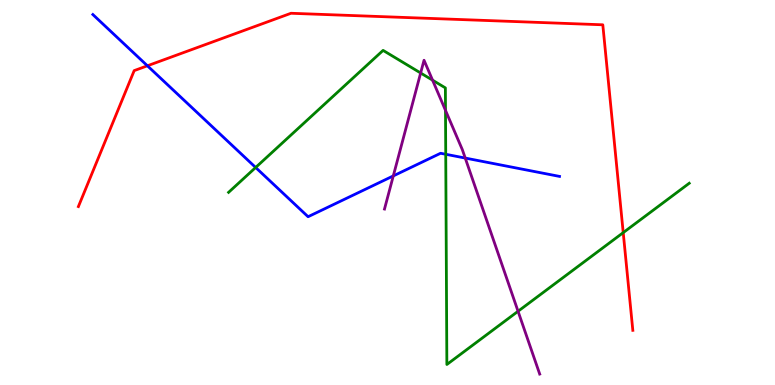[{'lines': ['blue', 'red'], 'intersections': [{'x': 1.9, 'y': 8.29}]}, {'lines': ['green', 'red'], 'intersections': [{'x': 8.04, 'y': 3.96}]}, {'lines': ['purple', 'red'], 'intersections': []}, {'lines': ['blue', 'green'], 'intersections': [{'x': 3.3, 'y': 5.65}, {'x': 5.75, 'y': 5.99}]}, {'lines': ['blue', 'purple'], 'intersections': [{'x': 5.07, 'y': 5.43}, {'x': 6.0, 'y': 5.89}]}, {'lines': ['green', 'purple'], 'intersections': [{'x': 5.43, 'y': 8.1}, {'x': 5.58, 'y': 7.92}, {'x': 5.75, 'y': 7.13}, {'x': 6.68, 'y': 1.92}]}]